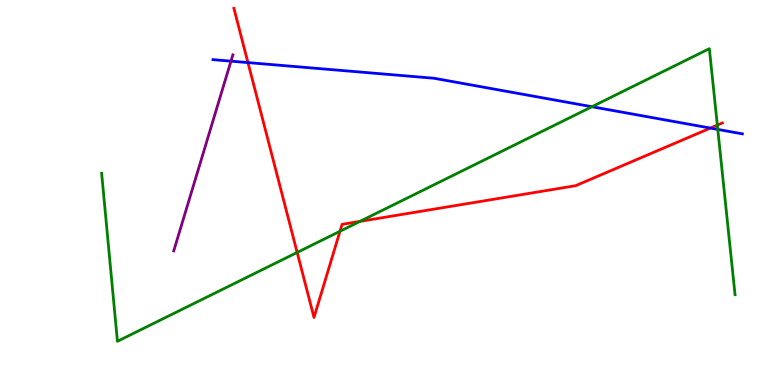[{'lines': ['blue', 'red'], 'intersections': [{'x': 3.2, 'y': 8.37}, {'x': 9.17, 'y': 6.67}]}, {'lines': ['green', 'red'], 'intersections': [{'x': 3.83, 'y': 3.44}, {'x': 4.39, 'y': 3.99}, {'x': 4.65, 'y': 4.25}, {'x': 9.26, 'y': 6.75}]}, {'lines': ['purple', 'red'], 'intersections': []}, {'lines': ['blue', 'green'], 'intersections': [{'x': 7.64, 'y': 7.23}, {'x': 9.26, 'y': 6.64}]}, {'lines': ['blue', 'purple'], 'intersections': [{'x': 2.98, 'y': 8.41}]}, {'lines': ['green', 'purple'], 'intersections': []}]